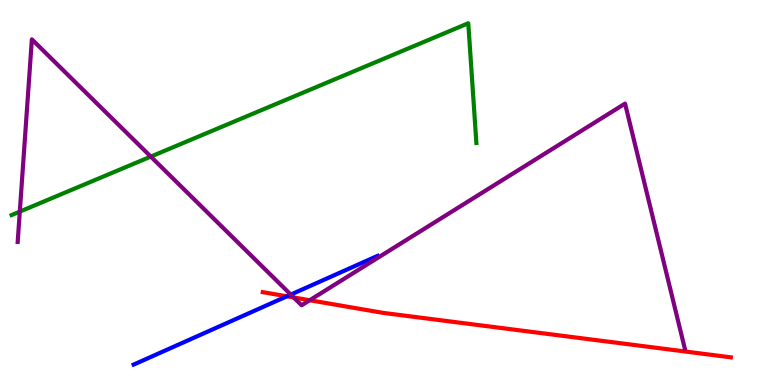[{'lines': ['blue', 'red'], 'intersections': [{'x': 3.7, 'y': 2.3}]}, {'lines': ['green', 'red'], 'intersections': []}, {'lines': ['purple', 'red'], 'intersections': [{'x': 3.79, 'y': 2.27}, {'x': 4.0, 'y': 2.2}]}, {'lines': ['blue', 'green'], 'intersections': []}, {'lines': ['blue', 'purple'], 'intersections': [{'x': 3.75, 'y': 2.35}]}, {'lines': ['green', 'purple'], 'intersections': [{'x': 0.256, 'y': 4.5}, {'x': 1.95, 'y': 5.93}]}]